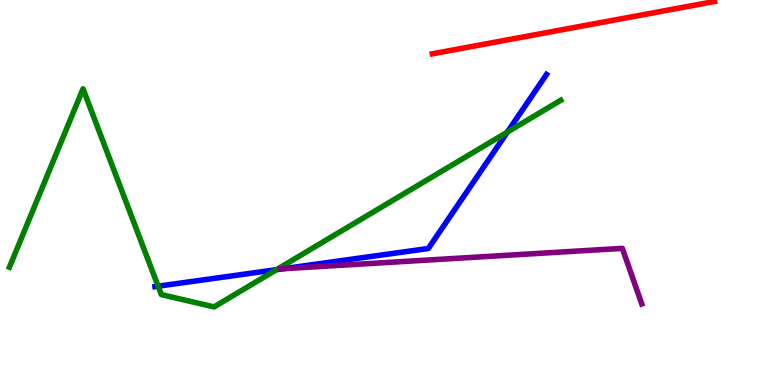[{'lines': ['blue', 'red'], 'intersections': []}, {'lines': ['green', 'red'], 'intersections': []}, {'lines': ['purple', 'red'], 'intersections': []}, {'lines': ['blue', 'green'], 'intersections': [{'x': 2.04, 'y': 2.57}, {'x': 3.57, 'y': 3.0}, {'x': 6.55, 'y': 6.57}]}, {'lines': ['blue', 'purple'], 'intersections': [{'x': 3.66, 'y': 3.02}]}, {'lines': ['green', 'purple'], 'intersections': []}]